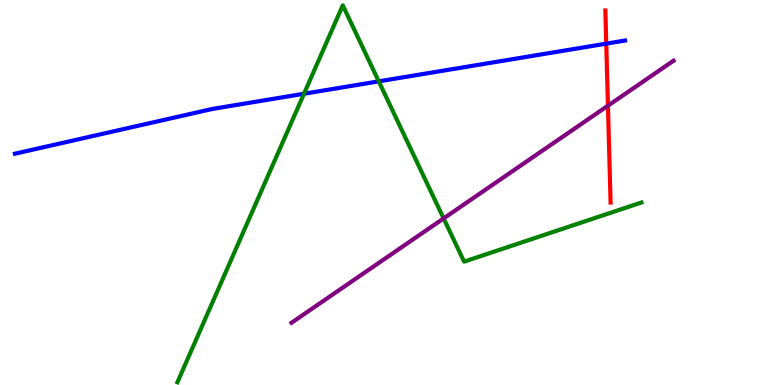[{'lines': ['blue', 'red'], 'intersections': [{'x': 7.82, 'y': 8.87}]}, {'lines': ['green', 'red'], 'intersections': []}, {'lines': ['purple', 'red'], 'intersections': [{'x': 7.84, 'y': 7.25}]}, {'lines': ['blue', 'green'], 'intersections': [{'x': 3.92, 'y': 7.57}, {'x': 4.89, 'y': 7.89}]}, {'lines': ['blue', 'purple'], 'intersections': []}, {'lines': ['green', 'purple'], 'intersections': [{'x': 5.72, 'y': 4.33}]}]